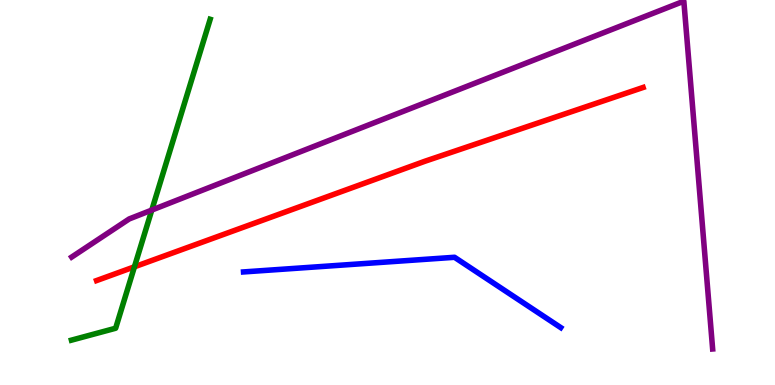[{'lines': ['blue', 'red'], 'intersections': []}, {'lines': ['green', 'red'], 'intersections': [{'x': 1.73, 'y': 3.07}]}, {'lines': ['purple', 'red'], 'intersections': []}, {'lines': ['blue', 'green'], 'intersections': []}, {'lines': ['blue', 'purple'], 'intersections': []}, {'lines': ['green', 'purple'], 'intersections': [{'x': 1.96, 'y': 4.54}]}]